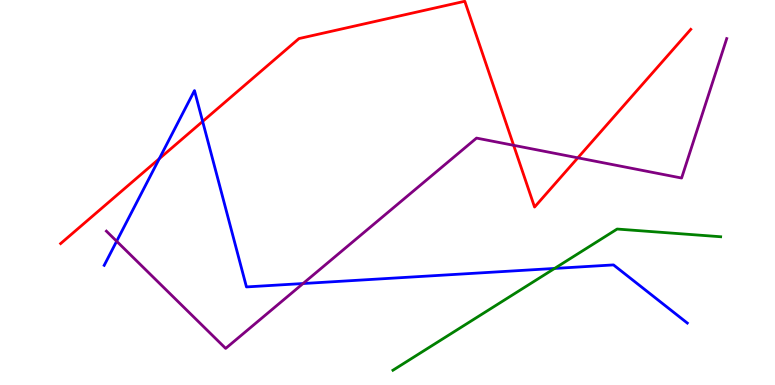[{'lines': ['blue', 'red'], 'intersections': [{'x': 2.06, 'y': 5.88}, {'x': 2.61, 'y': 6.85}]}, {'lines': ['green', 'red'], 'intersections': []}, {'lines': ['purple', 'red'], 'intersections': [{'x': 6.63, 'y': 6.23}, {'x': 7.46, 'y': 5.9}]}, {'lines': ['blue', 'green'], 'intersections': [{'x': 7.16, 'y': 3.03}]}, {'lines': ['blue', 'purple'], 'intersections': [{'x': 1.51, 'y': 3.73}, {'x': 3.91, 'y': 2.64}]}, {'lines': ['green', 'purple'], 'intersections': []}]